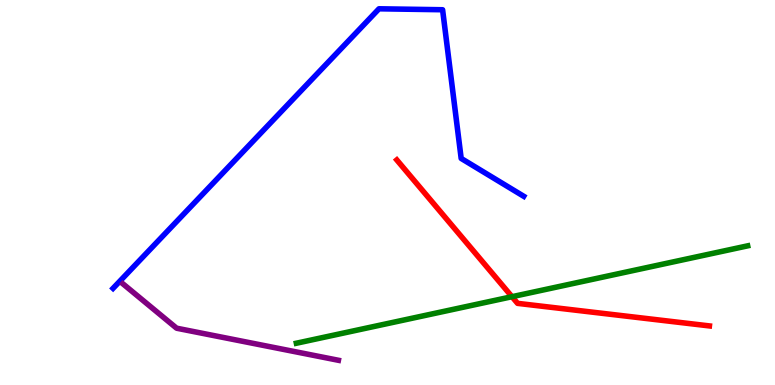[{'lines': ['blue', 'red'], 'intersections': []}, {'lines': ['green', 'red'], 'intersections': [{'x': 6.61, 'y': 2.29}]}, {'lines': ['purple', 'red'], 'intersections': []}, {'lines': ['blue', 'green'], 'intersections': []}, {'lines': ['blue', 'purple'], 'intersections': []}, {'lines': ['green', 'purple'], 'intersections': []}]